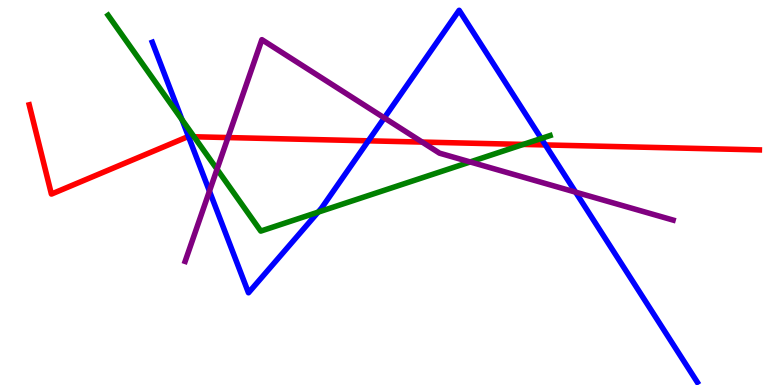[{'lines': ['blue', 'red'], 'intersections': [{'x': 2.43, 'y': 6.45}, {'x': 4.75, 'y': 6.34}, {'x': 7.04, 'y': 6.24}]}, {'lines': ['green', 'red'], 'intersections': [{'x': 2.5, 'y': 6.45}, {'x': 6.75, 'y': 6.25}]}, {'lines': ['purple', 'red'], 'intersections': [{'x': 2.94, 'y': 6.43}, {'x': 5.45, 'y': 6.31}]}, {'lines': ['blue', 'green'], 'intersections': [{'x': 2.35, 'y': 6.89}, {'x': 4.1, 'y': 4.49}, {'x': 6.98, 'y': 6.4}]}, {'lines': ['blue', 'purple'], 'intersections': [{'x': 2.7, 'y': 5.04}, {'x': 4.96, 'y': 6.94}, {'x': 7.43, 'y': 5.01}]}, {'lines': ['green', 'purple'], 'intersections': [{'x': 2.8, 'y': 5.6}, {'x': 6.07, 'y': 5.79}]}]